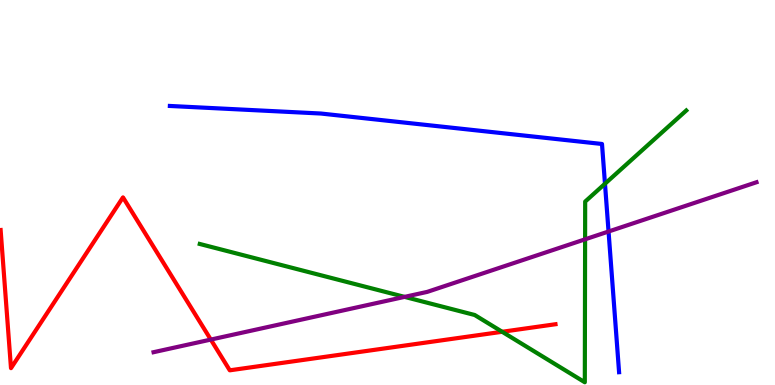[{'lines': ['blue', 'red'], 'intersections': []}, {'lines': ['green', 'red'], 'intersections': [{'x': 6.48, 'y': 1.38}]}, {'lines': ['purple', 'red'], 'intersections': [{'x': 2.72, 'y': 1.18}]}, {'lines': ['blue', 'green'], 'intersections': [{'x': 7.81, 'y': 5.23}]}, {'lines': ['blue', 'purple'], 'intersections': [{'x': 7.85, 'y': 3.99}]}, {'lines': ['green', 'purple'], 'intersections': [{'x': 5.22, 'y': 2.29}, {'x': 7.55, 'y': 3.78}]}]